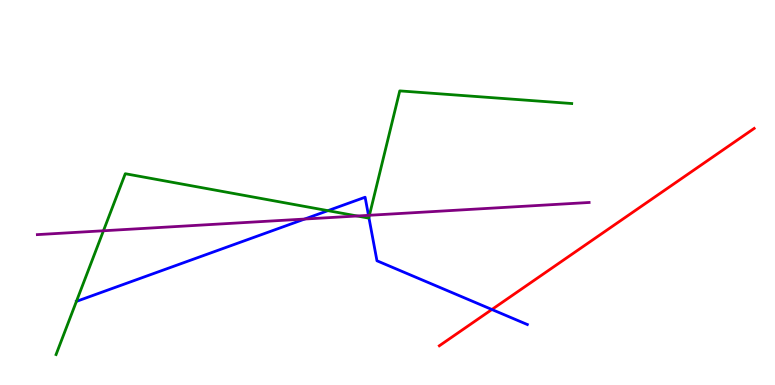[{'lines': ['blue', 'red'], 'intersections': [{'x': 6.35, 'y': 1.96}]}, {'lines': ['green', 'red'], 'intersections': []}, {'lines': ['purple', 'red'], 'intersections': []}, {'lines': ['blue', 'green'], 'intersections': [{'x': 0.986, 'y': 2.17}, {'x': 4.23, 'y': 4.53}, {'x': 4.76, 'y': 4.35}]}, {'lines': ['blue', 'purple'], 'intersections': [{'x': 3.93, 'y': 4.31}, {'x': 4.75, 'y': 4.41}]}, {'lines': ['green', 'purple'], 'intersections': [{'x': 1.33, 'y': 4.01}, {'x': 4.61, 'y': 4.39}, {'x': 4.77, 'y': 4.41}]}]